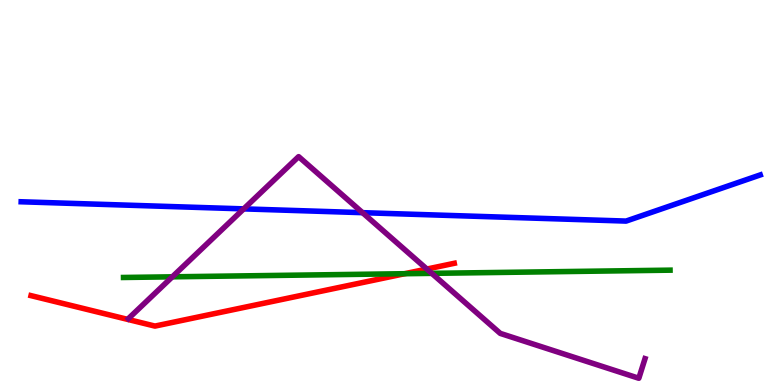[{'lines': ['blue', 'red'], 'intersections': []}, {'lines': ['green', 'red'], 'intersections': [{'x': 5.22, 'y': 2.89}]}, {'lines': ['purple', 'red'], 'intersections': [{'x': 5.51, 'y': 3.01}]}, {'lines': ['blue', 'green'], 'intersections': []}, {'lines': ['blue', 'purple'], 'intersections': [{'x': 3.14, 'y': 4.57}, {'x': 4.68, 'y': 4.48}]}, {'lines': ['green', 'purple'], 'intersections': [{'x': 2.22, 'y': 2.81}, {'x': 5.57, 'y': 2.9}]}]